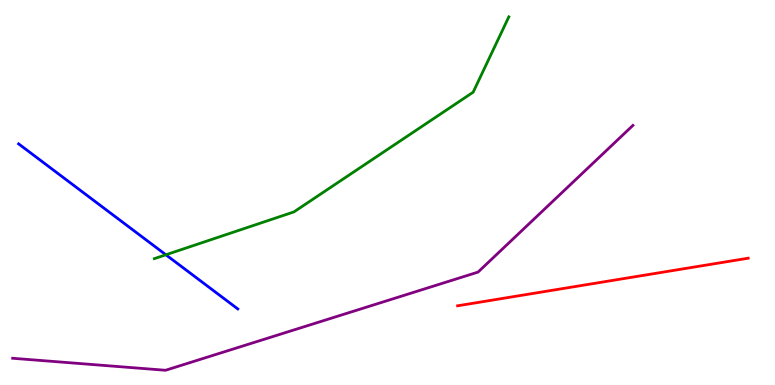[{'lines': ['blue', 'red'], 'intersections': []}, {'lines': ['green', 'red'], 'intersections': []}, {'lines': ['purple', 'red'], 'intersections': []}, {'lines': ['blue', 'green'], 'intersections': [{'x': 2.14, 'y': 3.38}]}, {'lines': ['blue', 'purple'], 'intersections': []}, {'lines': ['green', 'purple'], 'intersections': []}]